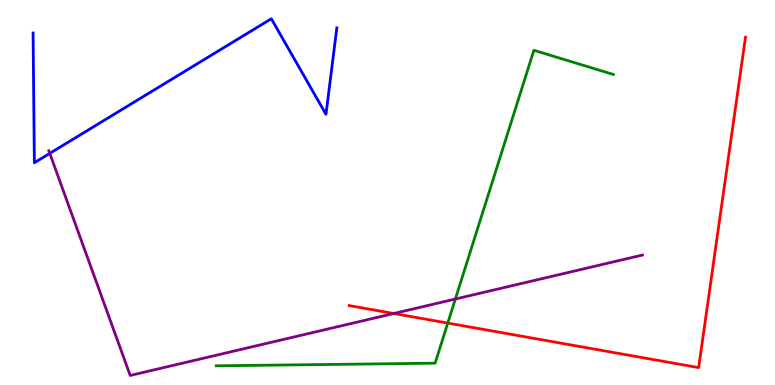[{'lines': ['blue', 'red'], 'intersections': []}, {'lines': ['green', 'red'], 'intersections': [{'x': 5.78, 'y': 1.61}]}, {'lines': ['purple', 'red'], 'intersections': [{'x': 5.08, 'y': 1.86}]}, {'lines': ['blue', 'green'], 'intersections': []}, {'lines': ['blue', 'purple'], 'intersections': [{'x': 0.642, 'y': 6.02}]}, {'lines': ['green', 'purple'], 'intersections': [{'x': 5.88, 'y': 2.23}]}]